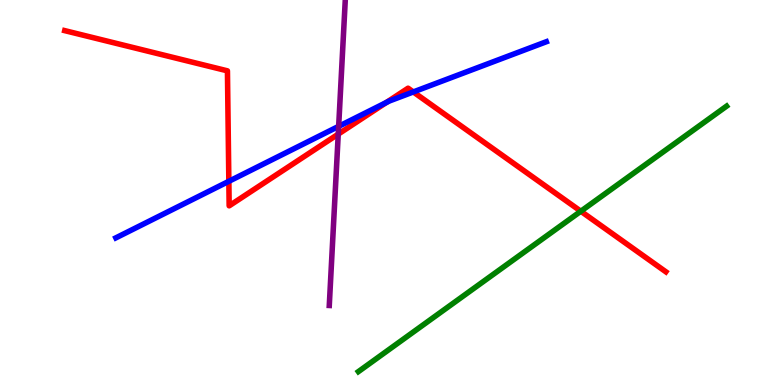[{'lines': ['blue', 'red'], 'intersections': [{'x': 2.95, 'y': 5.29}, {'x': 4.99, 'y': 7.34}, {'x': 5.33, 'y': 7.61}]}, {'lines': ['green', 'red'], 'intersections': [{'x': 7.49, 'y': 4.51}]}, {'lines': ['purple', 'red'], 'intersections': [{'x': 4.36, 'y': 6.52}]}, {'lines': ['blue', 'green'], 'intersections': []}, {'lines': ['blue', 'purple'], 'intersections': [{'x': 4.37, 'y': 6.72}]}, {'lines': ['green', 'purple'], 'intersections': []}]